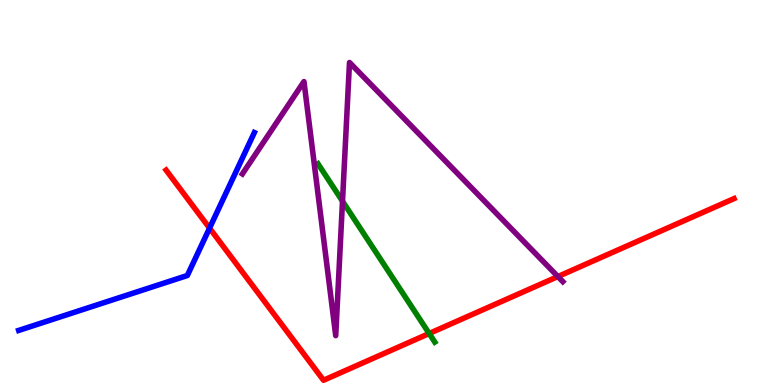[{'lines': ['blue', 'red'], 'intersections': [{'x': 2.7, 'y': 4.07}]}, {'lines': ['green', 'red'], 'intersections': [{'x': 5.54, 'y': 1.34}]}, {'lines': ['purple', 'red'], 'intersections': [{'x': 7.2, 'y': 2.82}]}, {'lines': ['blue', 'green'], 'intersections': []}, {'lines': ['blue', 'purple'], 'intersections': []}, {'lines': ['green', 'purple'], 'intersections': [{'x': 4.42, 'y': 4.77}]}]